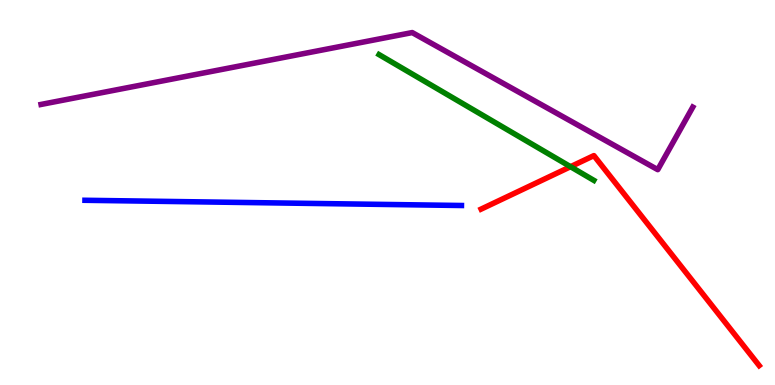[{'lines': ['blue', 'red'], 'intersections': []}, {'lines': ['green', 'red'], 'intersections': [{'x': 7.36, 'y': 5.67}]}, {'lines': ['purple', 'red'], 'intersections': []}, {'lines': ['blue', 'green'], 'intersections': []}, {'lines': ['blue', 'purple'], 'intersections': []}, {'lines': ['green', 'purple'], 'intersections': []}]